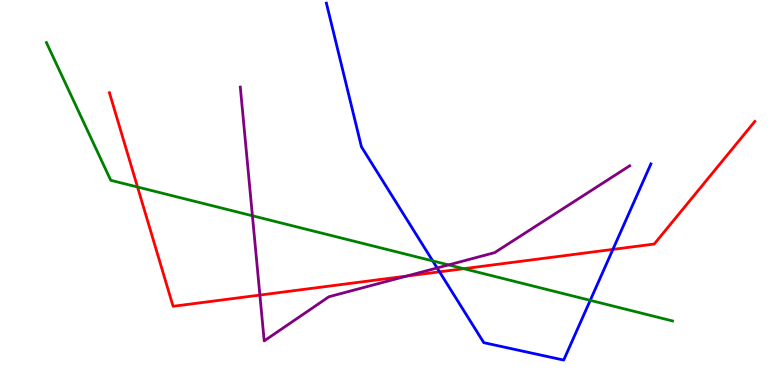[{'lines': ['blue', 'red'], 'intersections': [{'x': 5.67, 'y': 2.94}, {'x': 7.91, 'y': 3.52}]}, {'lines': ['green', 'red'], 'intersections': [{'x': 1.77, 'y': 5.14}, {'x': 5.98, 'y': 3.02}]}, {'lines': ['purple', 'red'], 'intersections': [{'x': 3.35, 'y': 2.34}, {'x': 5.25, 'y': 2.83}]}, {'lines': ['blue', 'green'], 'intersections': [{'x': 5.58, 'y': 3.22}, {'x': 7.62, 'y': 2.2}]}, {'lines': ['blue', 'purple'], 'intersections': [{'x': 5.64, 'y': 3.04}]}, {'lines': ['green', 'purple'], 'intersections': [{'x': 3.26, 'y': 4.4}, {'x': 5.79, 'y': 3.12}]}]